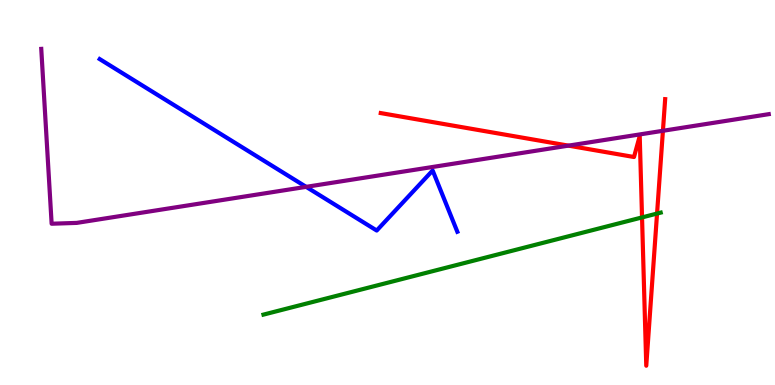[{'lines': ['blue', 'red'], 'intersections': []}, {'lines': ['green', 'red'], 'intersections': [{'x': 8.28, 'y': 4.35}, {'x': 8.48, 'y': 4.45}]}, {'lines': ['purple', 'red'], 'intersections': [{'x': 7.33, 'y': 6.22}, {'x': 8.55, 'y': 6.6}]}, {'lines': ['blue', 'green'], 'intersections': []}, {'lines': ['blue', 'purple'], 'intersections': [{'x': 3.95, 'y': 5.15}]}, {'lines': ['green', 'purple'], 'intersections': []}]